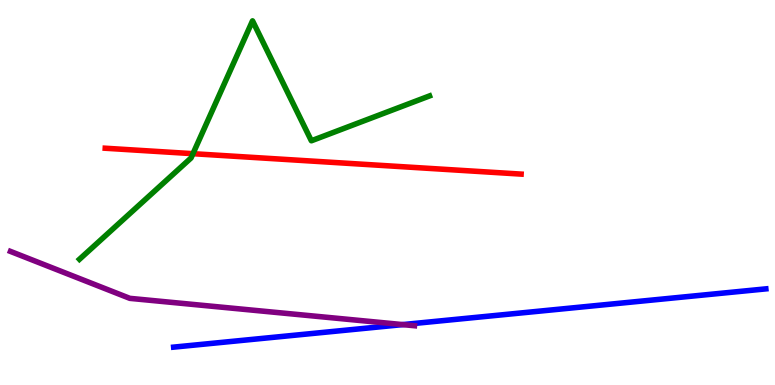[{'lines': ['blue', 'red'], 'intersections': []}, {'lines': ['green', 'red'], 'intersections': [{'x': 2.49, 'y': 6.01}]}, {'lines': ['purple', 'red'], 'intersections': []}, {'lines': ['blue', 'green'], 'intersections': []}, {'lines': ['blue', 'purple'], 'intersections': [{'x': 5.2, 'y': 1.57}]}, {'lines': ['green', 'purple'], 'intersections': []}]